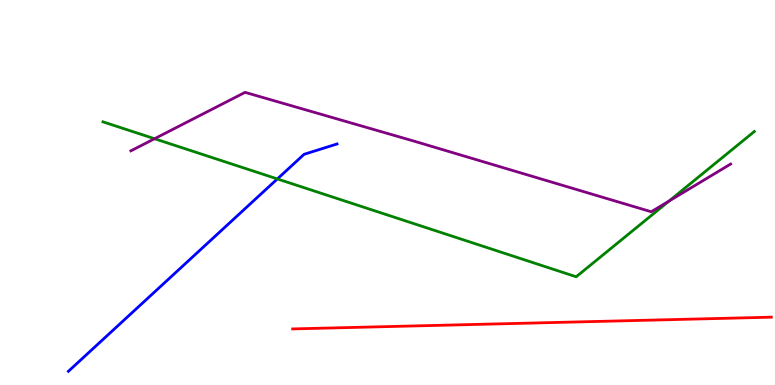[{'lines': ['blue', 'red'], 'intersections': []}, {'lines': ['green', 'red'], 'intersections': []}, {'lines': ['purple', 'red'], 'intersections': []}, {'lines': ['blue', 'green'], 'intersections': [{'x': 3.58, 'y': 5.35}]}, {'lines': ['blue', 'purple'], 'intersections': []}, {'lines': ['green', 'purple'], 'intersections': [{'x': 1.99, 'y': 6.4}, {'x': 8.63, 'y': 4.78}]}]